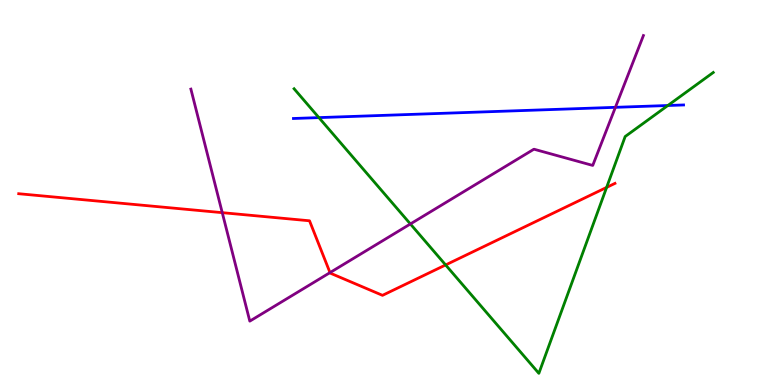[{'lines': ['blue', 'red'], 'intersections': []}, {'lines': ['green', 'red'], 'intersections': [{'x': 5.75, 'y': 3.12}, {'x': 7.83, 'y': 5.13}]}, {'lines': ['purple', 'red'], 'intersections': [{'x': 2.87, 'y': 4.48}, {'x': 4.26, 'y': 2.92}]}, {'lines': ['blue', 'green'], 'intersections': [{'x': 4.11, 'y': 6.95}, {'x': 8.62, 'y': 7.26}]}, {'lines': ['blue', 'purple'], 'intersections': [{'x': 7.94, 'y': 7.21}]}, {'lines': ['green', 'purple'], 'intersections': [{'x': 5.3, 'y': 4.18}]}]